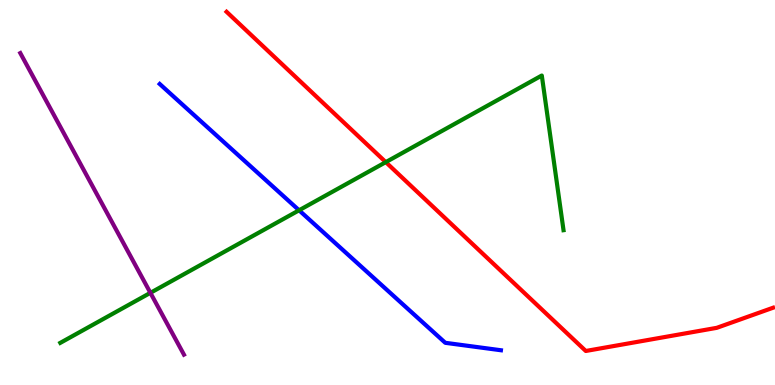[{'lines': ['blue', 'red'], 'intersections': []}, {'lines': ['green', 'red'], 'intersections': [{'x': 4.98, 'y': 5.79}]}, {'lines': ['purple', 'red'], 'intersections': []}, {'lines': ['blue', 'green'], 'intersections': [{'x': 3.86, 'y': 4.54}]}, {'lines': ['blue', 'purple'], 'intersections': []}, {'lines': ['green', 'purple'], 'intersections': [{'x': 1.94, 'y': 2.39}]}]